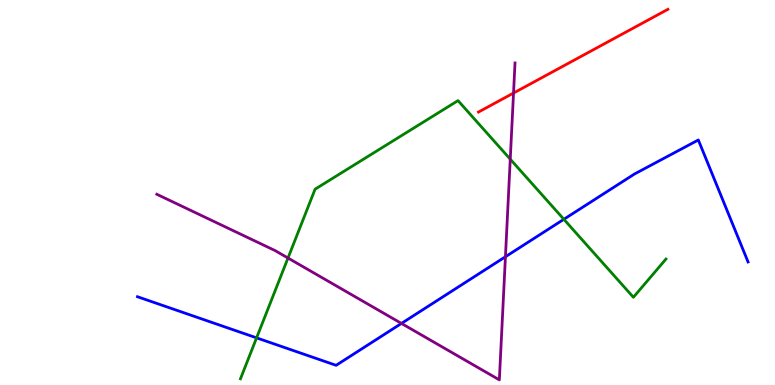[{'lines': ['blue', 'red'], 'intersections': []}, {'lines': ['green', 'red'], 'intersections': []}, {'lines': ['purple', 'red'], 'intersections': [{'x': 6.63, 'y': 7.58}]}, {'lines': ['blue', 'green'], 'intersections': [{'x': 3.31, 'y': 1.22}, {'x': 7.28, 'y': 4.3}]}, {'lines': ['blue', 'purple'], 'intersections': [{'x': 5.18, 'y': 1.6}, {'x': 6.52, 'y': 3.33}]}, {'lines': ['green', 'purple'], 'intersections': [{'x': 3.72, 'y': 3.3}, {'x': 6.58, 'y': 5.87}]}]